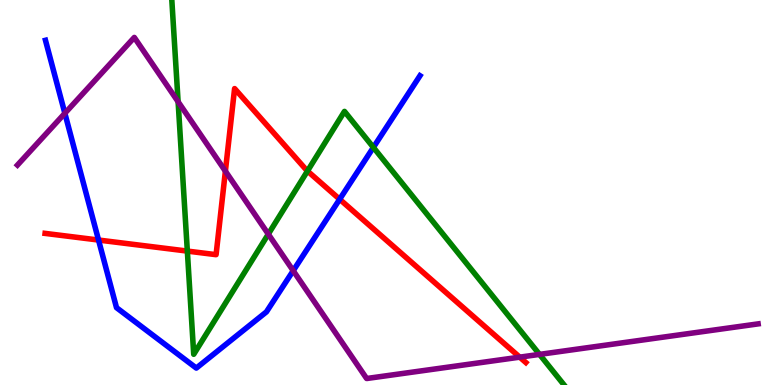[{'lines': ['blue', 'red'], 'intersections': [{'x': 1.27, 'y': 3.77}, {'x': 4.38, 'y': 4.82}]}, {'lines': ['green', 'red'], 'intersections': [{'x': 2.42, 'y': 3.48}, {'x': 3.97, 'y': 5.56}]}, {'lines': ['purple', 'red'], 'intersections': [{'x': 2.91, 'y': 5.55}, {'x': 6.71, 'y': 0.723}]}, {'lines': ['blue', 'green'], 'intersections': [{'x': 4.82, 'y': 6.17}]}, {'lines': ['blue', 'purple'], 'intersections': [{'x': 0.837, 'y': 7.06}, {'x': 3.78, 'y': 2.97}]}, {'lines': ['green', 'purple'], 'intersections': [{'x': 2.3, 'y': 7.36}, {'x': 3.46, 'y': 3.92}, {'x': 6.96, 'y': 0.795}]}]